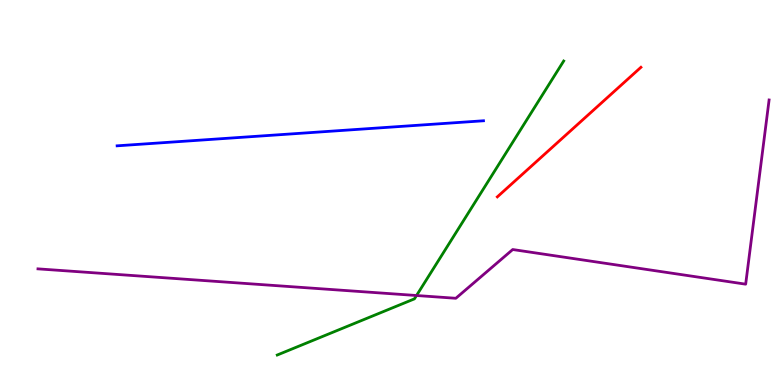[{'lines': ['blue', 'red'], 'intersections': []}, {'lines': ['green', 'red'], 'intersections': []}, {'lines': ['purple', 'red'], 'intersections': []}, {'lines': ['blue', 'green'], 'intersections': []}, {'lines': ['blue', 'purple'], 'intersections': []}, {'lines': ['green', 'purple'], 'intersections': [{'x': 5.37, 'y': 2.32}]}]